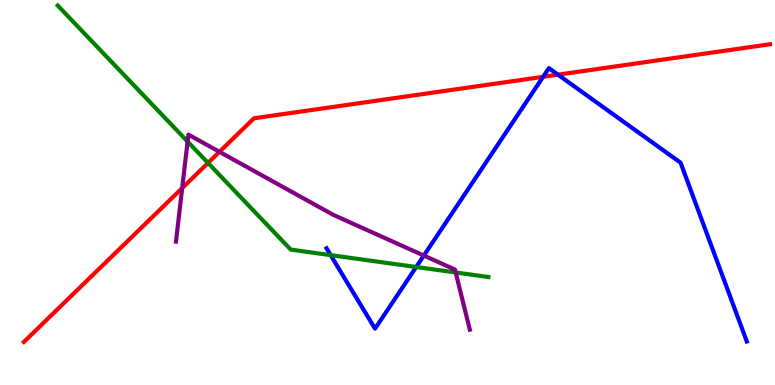[{'lines': ['blue', 'red'], 'intersections': [{'x': 7.01, 'y': 8.01}, {'x': 7.2, 'y': 8.06}]}, {'lines': ['green', 'red'], 'intersections': [{'x': 2.68, 'y': 5.77}]}, {'lines': ['purple', 'red'], 'intersections': [{'x': 2.35, 'y': 5.12}, {'x': 2.83, 'y': 6.06}]}, {'lines': ['blue', 'green'], 'intersections': [{'x': 4.27, 'y': 3.37}, {'x': 5.37, 'y': 3.06}]}, {'lines': ['blue', 'purple'], 'intersections': [{'x': 5.47, 'y': 3.36}]}, {'lines': ['green', 'purple'], 'intersections': [{'x': 2.42, 'y': 6.32}, {'x': 5.88, 'y': 2.92}]}]